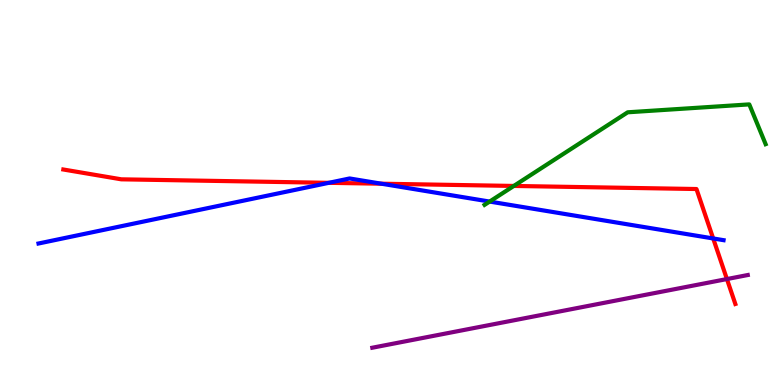[{'lines': ['blue', 'red'], 'intersections': [{'x': 4.24, 'y': 5.25}, {'x': 4.92, 'y': 5.23}, {'x': 9.2, 'y': 3.81}]}, {'lines': ['green', 'red'], 'intersections': [{'x': 6.63, 'y': 5.17}]}, {'lines': ['purple', 'red'], 'intersections': [{'x': 9.38, 'y': 2.75}]}, {'lines': ['blue', 'green'], 'intersections': [{'x': 6.32, 'y': 4.76}]}, {'lines': ['blue', 'purple'], 'intersections': []}, {'lines': ['green', 'purple'], 'intersections': []}]